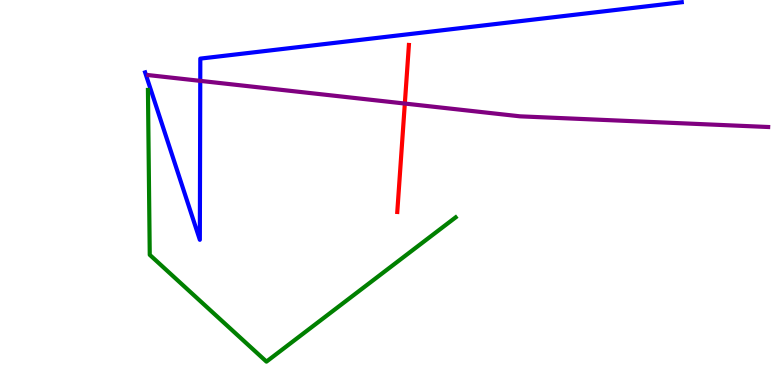[{'lines': ['blue', 'red'], 'intersections': []}, {'lines': ['green', 'red'], 'intersections': []}, {'lines': ['purple', 'red'], 'intersections': [{'x': 5.22, 'y': 7.31}]}, {'lines': ['blue', 'green'], 'intersections': []}, {'lines': ['blue', 'purple'], 'intersections': [{'x': 2.58, 'y': 7.9}]}, {'lines': ['green', 'purple'], 'intersections': []}]